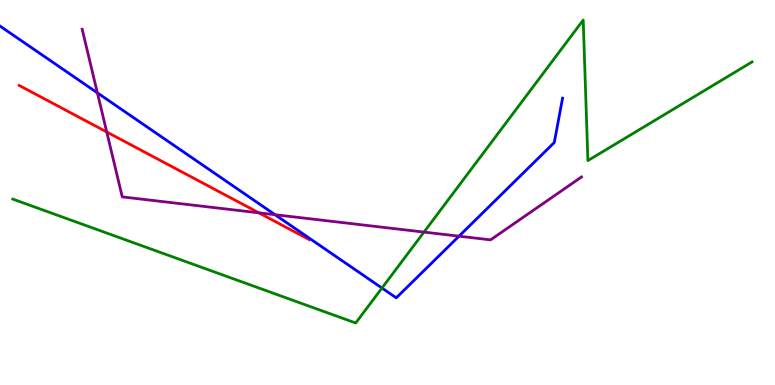[{'lines': ['blue', 'red'], 'intersections': []}, {'lines': ['green', 'red'], 'intersections': []}, {'lines': ['purple', 'red'], 'intersections': [{'x': 1.38, 'y': 6.57}, {'x': 3.34, 'y': 4.47}]}, {'lines': ['blue', 'green'], 'intersections': [{'x': 4.93, 'y': 2.52}]}, {'lines': ['blue', 'purple'], 'intersections': [{'x': 1.26, 'y': 7.59}, {'x': 3.55, 'y': 4.42}, {'x': 5.92, 'y': 3.87}]}, {'lines': ['green', 'purple'], 'intersections': [{'x': 5.47, 'y': 3.97}]}]